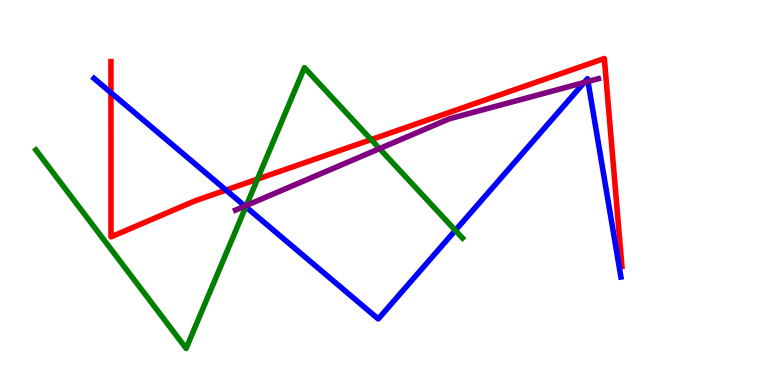[{'lines': ['blue', 'red'], 'intersections': [{'x': 1.43, 'y': 7.59}, {'x': 2.92, 'y': 5.06}]}, {'lines': ['green', 'red'], 'intersections': [{'x': 3.32, 'y': 5.35}, {'x': 4.79, 'y': 6.37}]}, {'lines': ['purple', 'red'], 'intersections': []}, {'lines': ['blue', 'green'], 'intersections': [{'x': 3.17, 'y': 4.63}, {'x': 5.88, 'y': 4.02}]}, {'lines': ['blue', 'purple'], 'intersections': [{'x': 3.16, 'y': 4.65}, {'x': 7.54, 'y': 7.86}, {'x': 7.59, 'y': 7.88}]}, {'lines': ['green', 'purple'], 'intersections': [{'x': 3.18, 'y': 4.66}, {'x': 4.9, 'y': 6.14}]}]